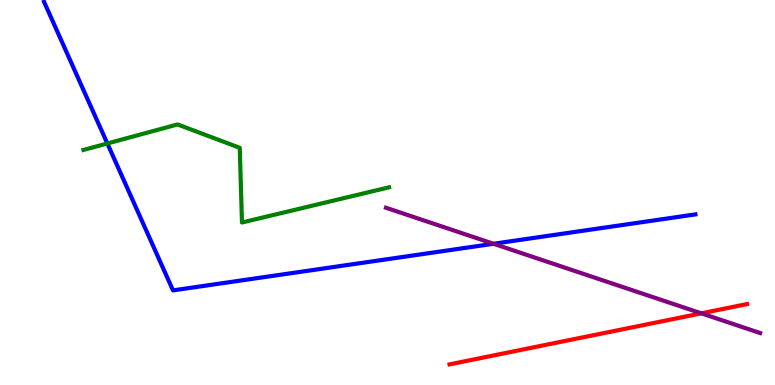[{'lines': ['blue', 'red'], 'intersections': []}, {'lines': ['green', 'red'], 'intersections': []}, {'lines': ['purple', 'red'], 'intersections': [{'x': 9.05, 'y': 1.86}]}, {'lines': ['blue', 'green'], 'intersections': [{'x': 1.39, 'y': 6.27}]}, {'lines': ['blue', 'purple'], 'intersections': [{'x': 6.37, 'y': 3.67}]}, {'lines': ['green', 'purple'], 'intersections': []}]